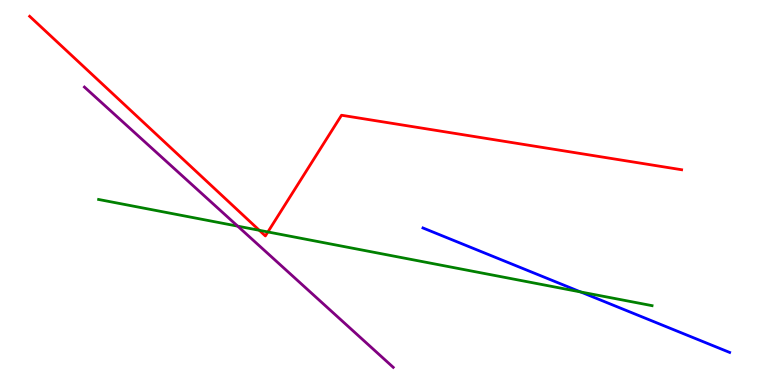[{'lines': ['blue', 'red'], 'intersections': []}, {'lines': ['green', 'red'], 'intersections': [{'x': 3.35, 'y': 4.02}, {'x': 3.46, 'y': 3.98}]}, {'lines': ['purple', 'red'], 'intersections': []}, {'lines': ['blue', 'green'], 'intersections': [{'x': 7.49, 'y': 2.42}]}, {'lines': ['blue', 'purple'], 'intersections': []}, {'lines': ['green', 'purple'], 'intersections': [{'x': 3.07, 'y': 4.13}]}]